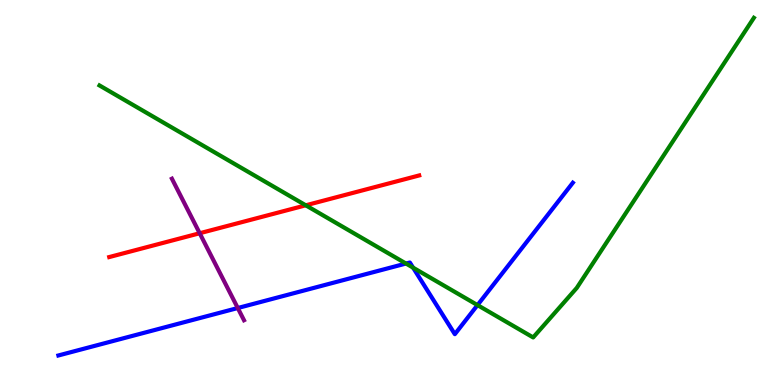[{'lines': ['blue', 'red'], 'intersections': []}, {'lines': ['green', 'red'], 'intersections': [{'x': 3.95, 'y': 4.67}]}, {'lines': ['purple', 'red'], 'intersections': [{'x': 2.58, 'y': 3.94}]}, {'lines': ['blue', 'green'], 'intersections': [{'x': 5.24, 'y': 3.15}, {'x': 5.33, 'y': 3.05}, {'x': 6.16, 'y': 2.08}]}, {'lines': ['blue', 'purple'], 'intersections': [{'x': 3.07, 'y': 2.0}]}, {'lines': ['green', 'purple'], 'intersections': []}]